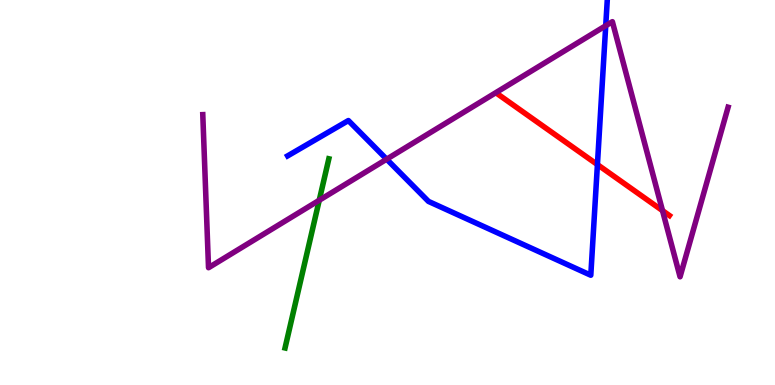[{'lines': ['blue', 'red'], 'intersections': [{'x': 7.71, 'y': 5.73}]}, {'lines': ['green', 'red'], 'intersections': []}, {'lines': ['purple', 'red'], 'intersections': [{'x': 8.55, 'y': 4.53}]}, {'lines': ['blue', 'green'], 'intersections': []}, {'lines': ['blue', 'purple'], 'intersections': [{'x': 4.99, 'y': 5.87}, {'x': 7.82, 'y': 9.33}]}, {'lines': ['green', 'purple'], 'intersections': [{'x': 4.12, 'y': 4.8}]}]